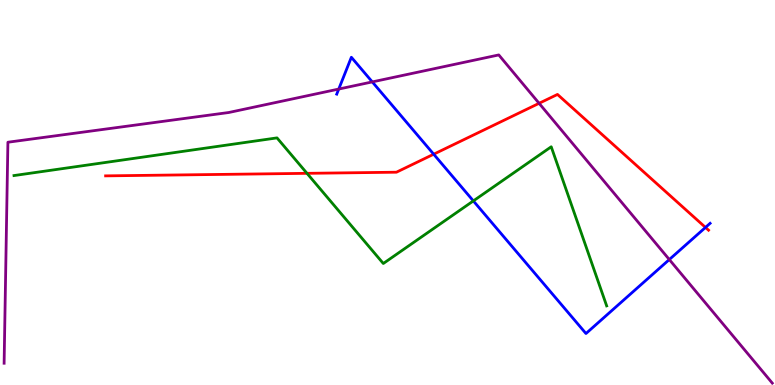[{'lines': ['blue', 'red'], 'intersections': [{'x': 5.6, 'y': 5.99}, {'x': 9.1, 'y': 4.09}]}, {'lines': ['green', 'red'], 'intersections': [{'x': 3.96, 'y': 5.5}]}, {'lines': ['purple', 'red'], 'intersections': [{'x': 6.96, 'y': 7.32}]}, {'lines': ['blue', 'green'], 'intersections': [{'x': 6.11, 'y': 4.78}]}, {'lines': ['blue', 'purple'], 'intersections': [{'x': 4.37, 'y': 7.69}, {'x': 4.8, 'y': 7.87}, {'x': 8.64, 'y': 3.26}]}, {'lines': ['green', 'purple'], 'intersections': []}]